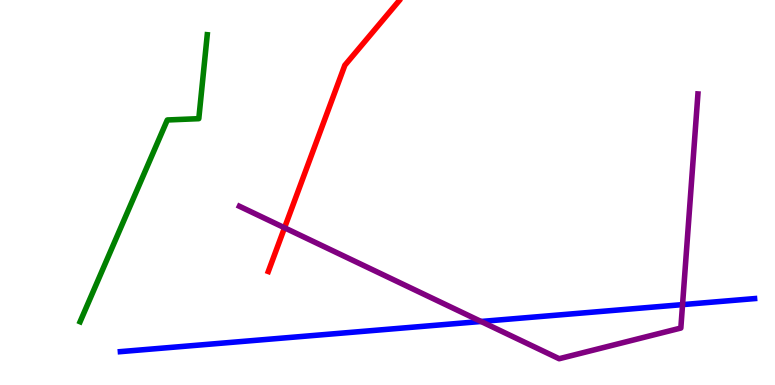[{'lines': ['blue', 'red'], 'intersections': []}, {'lines': ['green', 'red'], 'intersections': []}, {'lines': ['purple', 'red'], 'intersections': [{'x': 3.67, 'y': 4.08}]}, {'lines': ['blue', 'green'], 'intersections': []}, {'lines': ['blue', 'purple'], 'intersections': [{'x': 6.21, 'y': 1.65}, {'x': 8.81, 'y': 2.09}]}, {'lines': ['green', 'purple'], 'intersections': []}]